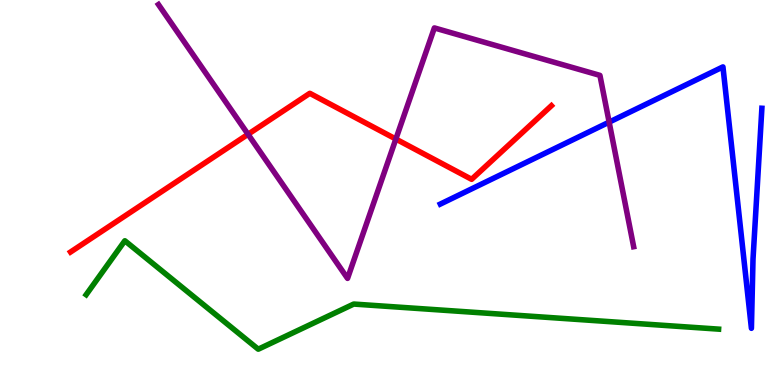[{'lines': ['blue', 'red'], 'intersections': []}, {'lines': ['green', 'red'], 'intersections': []}, {'lines': ['purple', 'red'], 'intersections': [{'x': 3.2, 'y': 6.51}, {'x': 5.11, 'y': 6.39}]}, {'lines': ['blue', 'green'], 'intersections': []}, {'lines': ['blue', 'purple'], 'intersections': [{'x': 7.86, 'y': 6.83}]}, {'lines': ['green', 'purple'], 'intersections': []}]